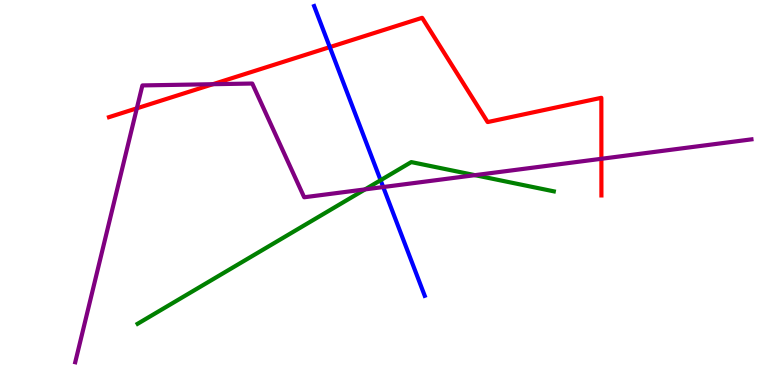[{'lines': ['blue', 'red'], 'intersections': [{'x': 4.26, 'y': 8.78}]}, {'lines': ['green', 'red'], 'intersections': []}, {'lines': ['purple', 'red'], 'intersections': [{'x': 1.77, 'y': 7.19}, {'x': 2.75, 'y': 7.81}, {'x': 7.76, 'y': 5.88}]}, {'lines': ['blue', 'green'], 'intersections': [{'x': 4.91, 'y': 5.32}]}, {'lines': ['blue', 'purple'], 'intersections': [{'x': 4.94, 'y': 5.14}]}, {'lines': ['green', 'purple'], 'intersections': [{'x': 4.71, 'y': 5.08}, {'x': 6.13, 'y': 5.45}]}]